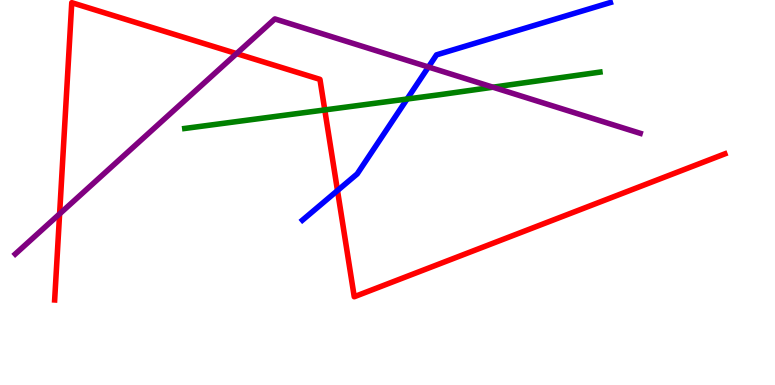[{'lines': ['blue', 'red'], 'intersections': [{'x': 4.35, 'y': 5.05}]}, {'lines': ['green', 'red'], 'intersections': [{'x': 4.19, 'y': 7.14}]}, {'lines': ['purple', 'red'], 'intersections': [{'x': 0.769, 'y': 4.44}, {'x': 3.05, 'y': 8.61}]}, {'lines': ['blue', 'green'], 'intersections': [{'x': 5.25, 'y': 7.43}]}, {'lines': ['blue', 'purple'], 'intersections': [{'x': 5.53, 'y': 8.26}]}, {'lines': ['green', 'purple'], 'intersections': [{'x': 6.36, 'y': 7.73}]}]